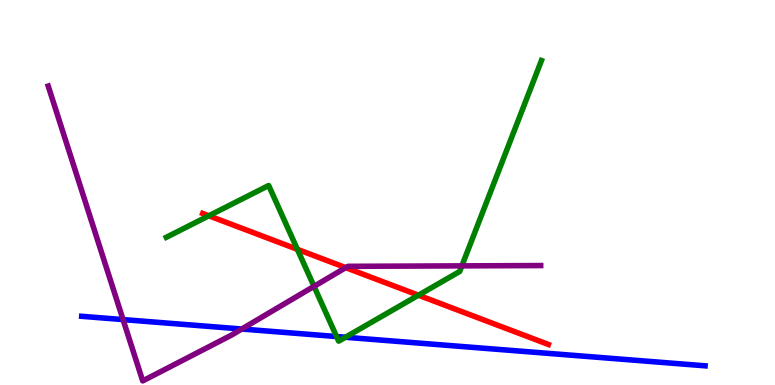[{'lines': ['blue', 'red'], 'intersections': []}, {'lines': ['green', 'red'], 'intersections': [{'x': 2.69, 'y': 4.4}, {'x': 3.84, 'y': 3.52}, {'x': 5.4, 'y': 2.33}]}, {'lines': ['purple', 'red'], 'intersections': [{'x': 4.46, 'y': 3.05}]}, {'lines': ['blue', 'green'], 'intersections': [{'x': 4.34, 'y': 1.26}, {'x': 4.46, 'y': 1.24}]}, {'lines': ['blue', 'purple'], 'intersections': [{'x': 1.59, 'y': 1.7}, {'x': 3.12, 'y': 1.45}]}, {'lines': ['green', 'purple'], 'intersections': [{'x': 4.05, 'y': 2.56}, {'x': 5.96, 'y': 3.09}]}]